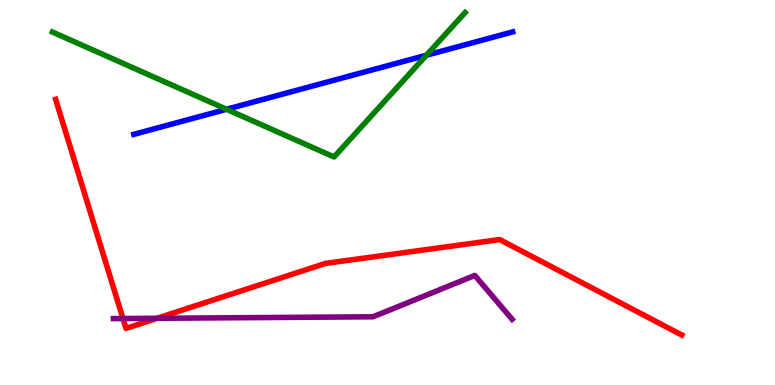[{'lines': ['blue', 'red'], 'intersections': []}, {'lines': ['green', 'red'], 'intersections': []}, {'lines': ['purple', 'red'], 'intersections': [{'x': 1.59, 'y': 1.73}, {'x': 2.03, 'y': 1.73}]}, {'lines': ['blue', 'green'], 'intersections': [{'x': 2.92, 'y': 7.16}, {'x': 5.5, 'y': 8.56}]}, {'lines': ['blue', 'purple'], 'intersections': []}, {'lines': ['green', 'purple'], 'intersections': []}]